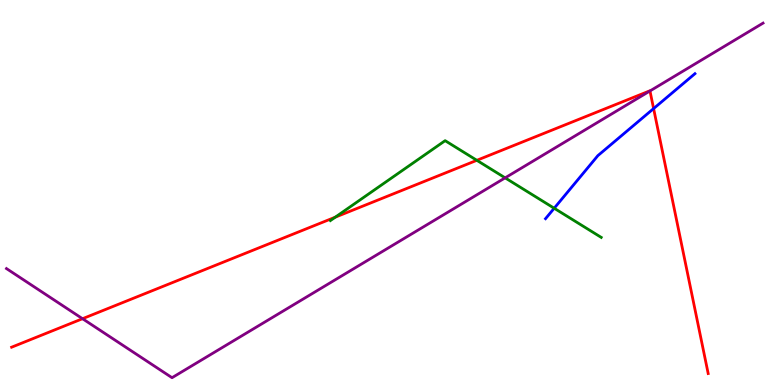[{'lines': ['blue', 'red'], 'intersections': [{'x': 8.43, 'y': 7.18}]}, {'lines': ['green', 'red'], 'intersections': [{'x': 4.33, 'y': 4.36}, {'x': 6.15, 'y': 5.84}]}, {'lines': ['purple', 'red'], 'intersections': [{'x': 1.06, 'y': 1.72}, {'x': 8.39, 'y': 7.64}]}, {'lines': ['blue', 'green'], 'intersections': [{'x': 7.15, 'y': 4.59}]}, {'lines': ['blue', 'purple'], 'intersections': []}, {'lines': ['green', 'purple'], 'intersections': [{'x': 6.52, 'y': 5.38}]}]